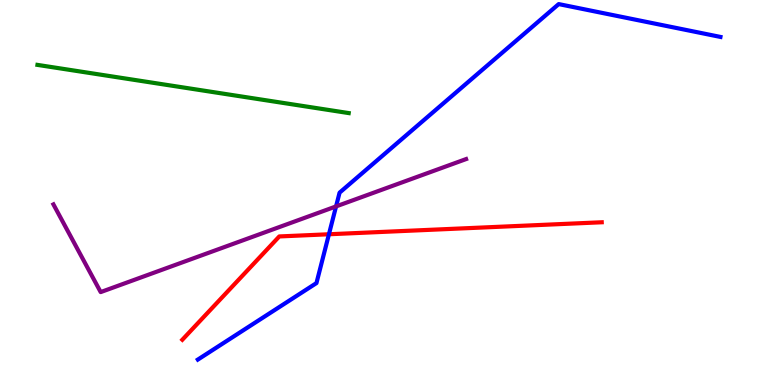[{'lines': ['blue', 'red'], 'intersections': [{'x': 4.24, 'y': 3.92}]}, {'lines': ['green', 'red'], 'intersections': []}, {'lines': ['purple', 'red'], 'intersections': []}, {'lines': ['blue', 'green'], 'intersections': []}, {'lines': ['blue', 'purple'], 'intersections': [{'x': 4.34, 'y': 4.64}]}, {'lines': ['green', 'purple'], 'intersections': []}]